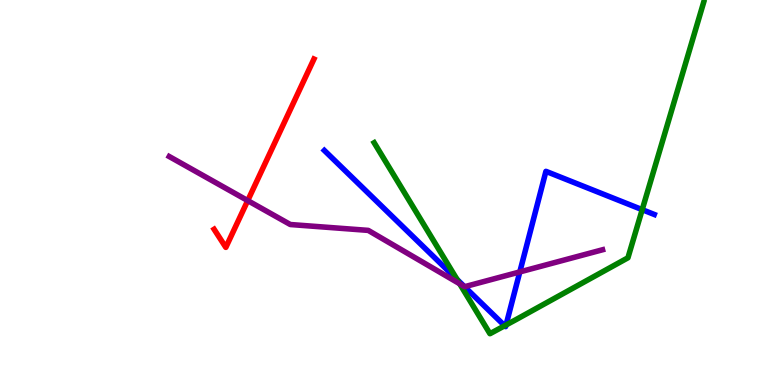[{'lines': ['blue', 'red'], 'intersections': []}, {'lines': ['green', 'red'], 'intersections': []}, {'lines': ['purple', 'red'], 'intersections': [{'x': 3.2, 'y': 4.79}]}, {'lines': ['blue', 'green'], 'intersections': [{'x': 5.9, 'y': 2.74}, {'x': 6.51, 'y': 1.54}, {'x': 6.53, 'y': 1.56}, {'x': 8.29, 'y': 4.55}]}, {'lines': ['blue', 'purple'], 'intersections': [{'x': 5.99, 'y': 2.56}, {'x': 6.71, 'y': 2.94}]}, {'lines': ['green', 'purple'], 'intersections': [{'x': 5.93, 'y': 2.63}]}]